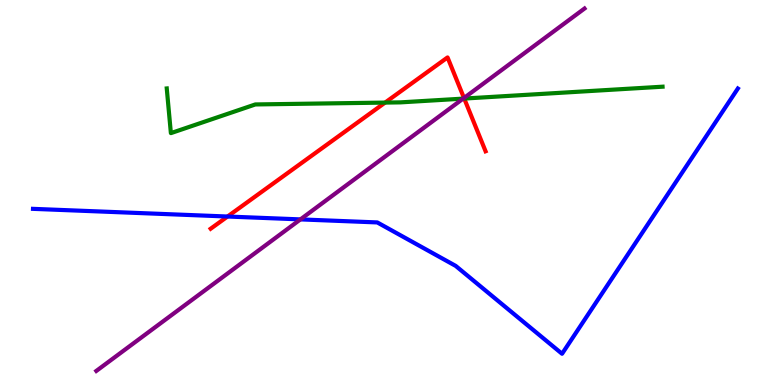[{'lines': ['blue', 'red'], 'intersections': [{'x': 2.94, 'y': 4.38}]}, {'lines': ['green', 'red'], 'intersections': [{'x': 4.97, 'y': 7.34}, {'x': 5.99, 'y': 7.44}]}, {'lines': ['purple', 'red'], 'intersections': [{'x': 5.99, 'y': 7.45}]}, {'lines': ['blue', 'green'], 'intersections': []}, {'lines': ['blue', 'purple'], 'intersections': [{'x': 3.88, 'y': 4.3}]}, {'lines': ['green', 'purple'], 'intersections': [{'x': 5.98, 'y': 7.44}]}]